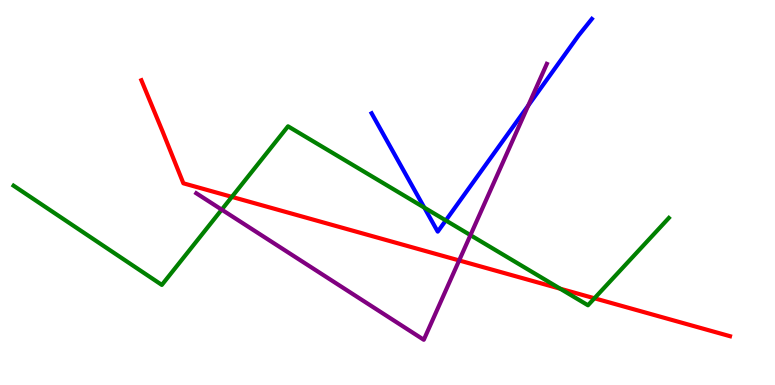[{'lines': ['blue', 'red'], 'intersections': []}, {'lines': ['green', 'red'], 'intersections': [{'x': 2.99, 'y': 4.89}, {'x': 7.23, 'y': 2.5}, {'x': 7.67, 'y': 2.25}]}, {'lines': ['purple', 'red'], 'intersections': [{'x': 5.92, 'y': 3.24}]}, {'lines': ['blue', 'green'], 'intersections': [{'x': 5.47, 'y': 4.61}, {'x': 5.75, 'y': 4.27}]}, {'lines': ['blue', 'purple'], 'intersections': [{'x': 6.82, 'y': 7.26}]}, {'lines': ['green', 'purple'], 'intersections': [{'x': 2.86, 'y': 4.55}, {'x': 6.07, 'y': 3.89}]}]